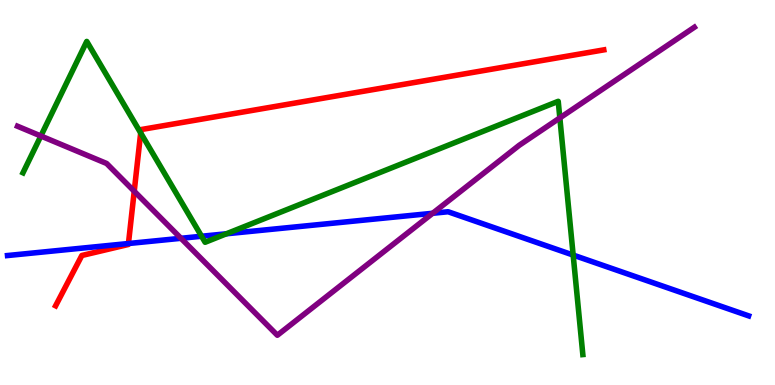[{'lines': ['blue', 'red'], 'intersections': [{'x': 1.66, 'y': 3.67}]}, {'lines': ['green', 'red'], 'intersections': [{'x': 1.82, 'y': 6.55}]}, {'lines': ['purple', 'red'], 'intersections': [{'x': 1.73, 'y': 5.03}]}, {'lines': ['blue', 'green'], 'intersections': [{'x': 2.6, 'y': 3.86}, {'x': 2.92, 'y': 3.93}, {'x': 7.4, 'y': 3.37}]}, {'lines': ['blue', 'purple'], 'intersections': [{'x': 2.34, 'y': 3.81}, {'x': 5.58, 'y': 4.46}]}, {'lines': ['green', 'purple'], 'intersections': [{'x': 0.527, 'y': 6.47}, {'x': 7.22, 'y': 6.94}]}]